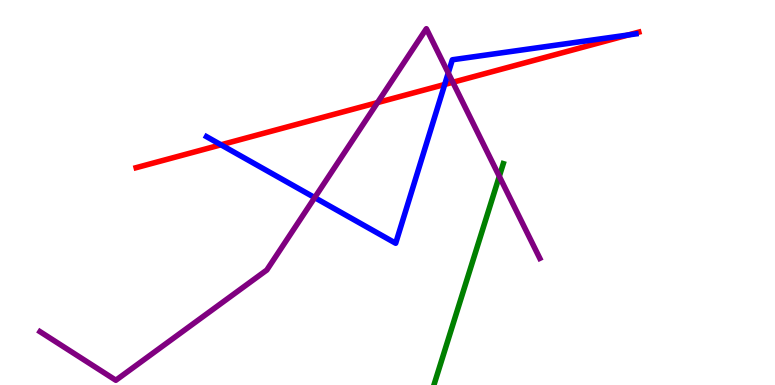[{'lines': ['blue', 'red'], 'intersections': [{'x': 2.85, 'y': 6.24}, {'x': 5.74, 'y': 7.81}, {'x': 8.11, 'y': 9.09}]}, {'lines': ['green', 'red'], 'intersections': []}, {'lines': ['purple', 'red'], 'intersections': [{'x': 4.87, 'y': 7.34}, {'x': 5.84, 'y': 7.86}]}, {'lines': ['blue', 'green'], 'intersections': []}, {'lines': ['blue', 'purple'], 'intersections': [{'x': 4.06, 'y': 4.87}, {'x': 5.78, 'y': 8.1}]}, {'lines': ['green', 'purple'], 'intersections': [{'x': 6.44, 'y': 5.42}]}]